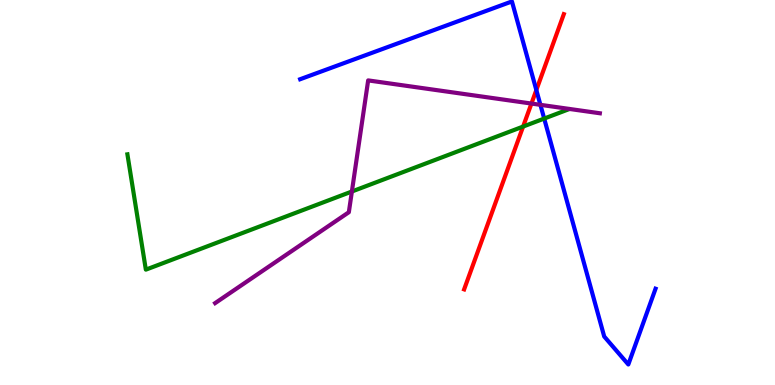[{'lines': ['blue', 'red'], 'intersections': [{'x': 6.92, 'y': 7.66}]}, {'lines': ['green', 'red'], 'intersections': [{'x': 6.75, 'y': 6.71}]}, {'lines': ['purple', 'red'], 'intersections': [{'x': 6.86, 'y': 7.31}]}, {'lines': ['blue', 'green'], 'intersections': [{'x': 7.02, 'y': 6.92}]}, {'lines': ['blue', 'purple'], 'intersections': [{'x': 6.97, 'y': 7.28}]}, {'lines': ['green', 'purple'], 'intersections': [{'x': 4.54, 'y': 5.03}]}]